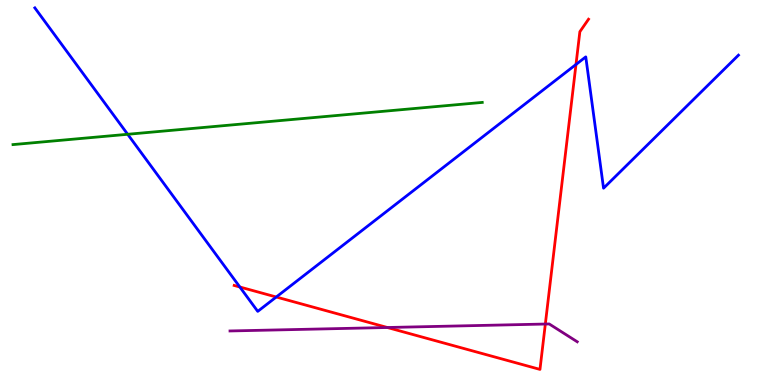[{'lines': ['blue', 'red'], 'intersections': [{'x': 3.09, 'y': 2.55}, {'x': 3.56, 'y': 2.29}, {'x': 7.43, 'y': 8.33}]}, {'lines': ['green', 'red'], 'intersections': []}, {'lines': ['purple', 'red'], 'intersections': [{'x': 5.0, 'y': 1.49}, {'x': 7.04, 'y': 1.58}]}, {'lines': ['blue', 'green'], 'intersections': [{'x': 1.65, 'y': 6.51}]}, {'lines': ['blue', 'purple'], 'intersections': []}, {'lines': ['green', 'purple'], 'intersections': []}]